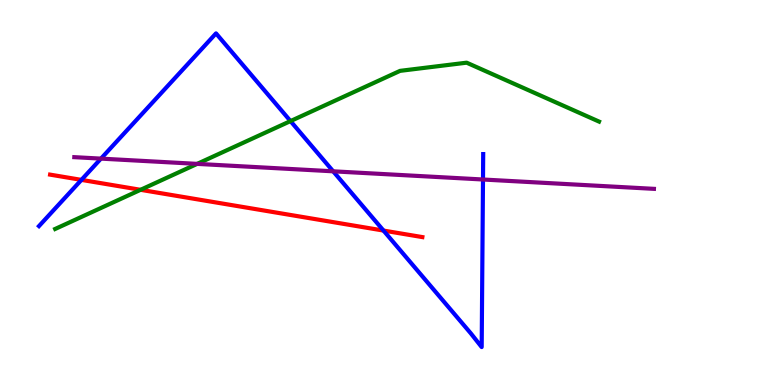[{'lines': ['blue', 'red'], 'intersections': [{'x': 1.05, 'y': 5.33}, {'x': 4.95, 'y': 4.01}]}, {'lines': ['green', 'red'], 'intersections': [{'x': 1.81, 'y': 5.07}]}, {'lines': ['purple', 'red'], 'intersections': []}, {'lines': ['blue', 'green'], 'intersections': [{'x': 3.75, 'y': 6.85}]}, {'lines': ['blue', 'purple'], 'intersections': [{'x': 1.3, 'y': 5.88}, {'x': 4.3, 'y': 5.55}, {'x': 6.23, 'y': 5.34}]}, {'lines': ['green', 'purple'], 'intersections': [{'x': 2.54, 'y': 5.74}]}]